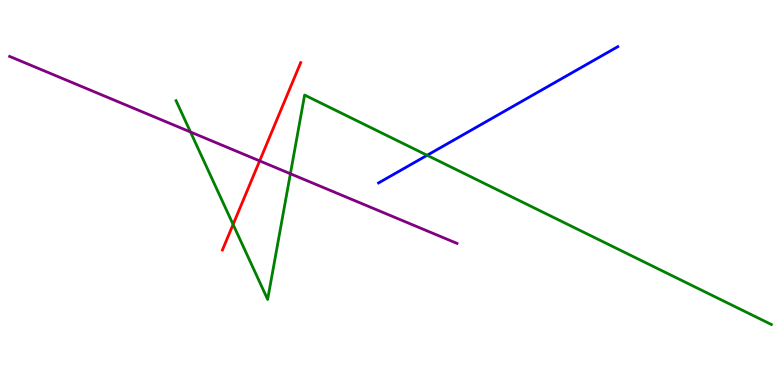[{'lines': ['blue', 'red'], 'intersections': []}, {'lines': ['green', 'red'], 'intersections': [{'x': 3.01, 'y': 4.17}]}, {'lines': ['purple', 'red'], 'intersections': [{'x': 3.35, 'y': 5.82}]}, {'lines': ['blue', 'green'], 'intersections': [{'x': 5.51, 'y': 5.97}]}, {'lines': ['blue', 'purple'], 'intersections': []}, {'lines': ['green', 'purple'], 'intersections': [{'x': 2.46, 'y': 6.57}, {'x': 3.75, 'y': 5.49}]}]